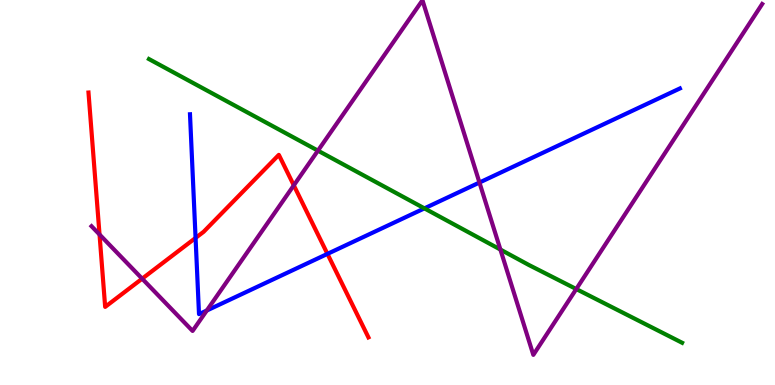[{'lines': ['blue', 'red'], 'intersections': [{'x': 2.52, 'y': 3.82}, {'x': 4.23, 'y': 3.41}]}, {'lines': ['green', 'red'], 'intersections': []}, {'lines': ['purple', 'red'], 'intersections': [{'x': 1.28, 'y': 3.91}, {'x': 1.83, 'y': 2.76}, {'x': 3.79, 'y': 5.19}]}, {'lines': ['blue', 'green'], 'intersections': [{'x': 5.48, 'y': 4.59}]}, {'lines': ['blue', 'purple'], 'intersections': [{'x': 2.67, 'y': 1.93}, {'x': 6.19, 'y': 5.26}]}, {'lines': ['green', 'purple'], 'intersections': [{'x': 4.1, 'y': 6.09}, {'x': 6.46, 'y': 3.52}, {'x': 7.44, 'y': 2.49}]}]